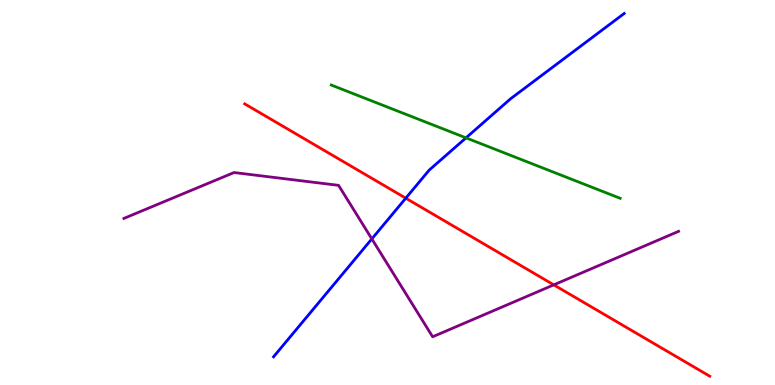[{'lines': ['blue', 'red'], 'intersections': [{'x': 5.24, 'y': 4.85}]}, {'lines': ['green', 'red'], 'intersections': []}, {'lines': ['purple', 'red'], 'intersections': [{'x': 7.15, 'y': 2.6}]}, {'lines': ['blue', 'green'], 'intersections': [{'x': 6.01, 'y': 6.42}]}, {'lines': ['blue', 'purple'], 'intersections': [{'x': 4.8, 'y': 3.79}]}, {'lines': ['green', 'purple'], 'intersections': []}]